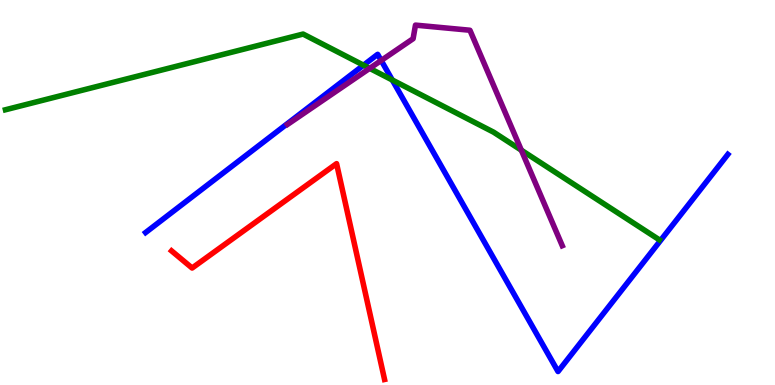[{'lines': ['blue', 'red'], 'intersections': []}, {'lines': ['green', 'red'], 'intersections': []}, {'lines': ['purple', 'red'], 'intersections': []}, {'lines': ['blue', 'green'], 'intersections': [{'x': 4.69, 'y': 8.31}, {'x': 5.06, 'y': 7.92}]}, {'lines': ['blue', 'purple'], 'intersections': [{'x': 4.92, 'y': 8.43}]}, {'lines': ['green', 'purple'], 'intersections': [{'x': 4.77, 'y': 8.22}, {'x': 6.73, 'y': 6.1}]}]